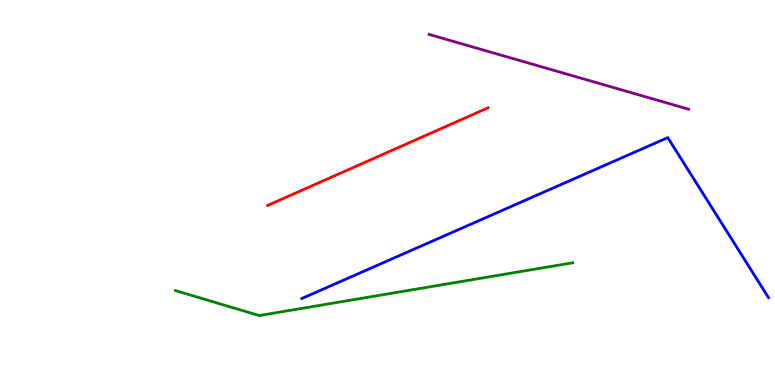[{'lines': ['blue', 'red'], 'intersections': []}, {'lines': ['green', 'red'], 'intersections': []}, {'lines': ['purple', 'red'], 'intersections': []}, {'lines': ['blue', 'green'], 'intersections': []}, {'lines': ['blue', 'purple'], 'intersections': []}, {'lines': ['green', 'purple'], 'intersections': []}]